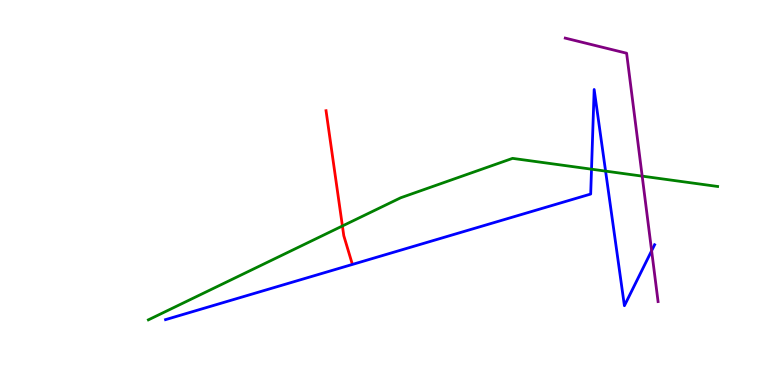[{'lines': ['blue', 'red'], 'intersections': []}, {'lines': ['green', 'red'], 'intersections': [{'x': 4.42, 'y': 4.13}]}, {'lines': ['purple', 'red'], 'intersections': []}, {'lines': ['blue', 'green'], 'intersections': [{'x': 7.63, 'y': 5.61}, {'x': 7.81, 'y': 5.56}]}, {'lines': ['blue', 'purple'], 'intersections': [{'x': 8.41, 'y': 3.49}]}, {'lines': ['green', 'purple'], 'intersections': [{'x': 8.29, 'y': 5.43}]}]